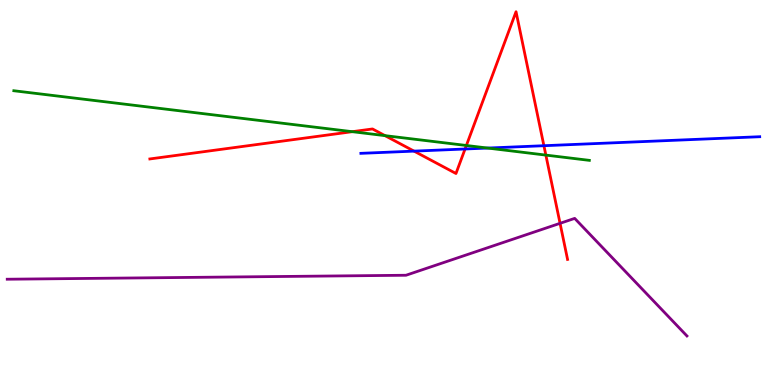[{'lines': ['blue', 'red'], 'intersections': [{'x': 5.34, 'y': 6.07}, {'x': 6.0, 'y': 6.13}, {'x': 7.02, 'y': 6.22}]}, {'lines': ['green', 'red'], 'intersections': [{'x': 4.55, 'y': 6.58}, {'x': 4.97, 'y': 6.48}, {'x': 6.02, 'y': 6.22}, {'x': 7.04, 'y': 5.97}]}, {'lines': ['purple', 'red'], 'intersections': [{'x': 7.23, 'y': 4.2}]}, {'lines': ['blue', 'green'], 'intersections': [{'x': 6.29, 'y': 6.15}]}, {'lines': ['blue', 'purple'], 'intersections': []}, {'lines': ['green', 'purple'], 'intersections': []}]